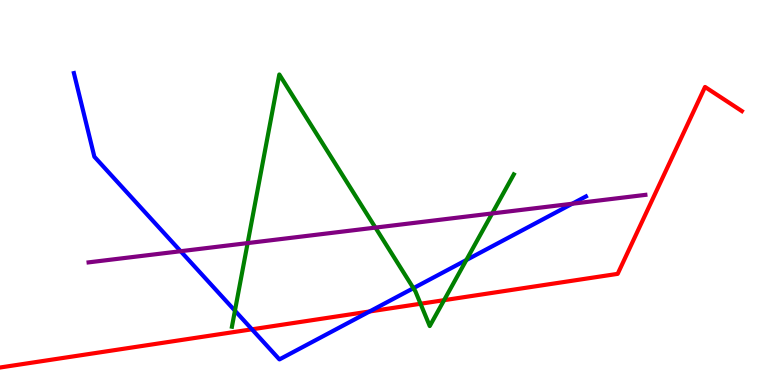[{'lines': ['blue', 'red'], 'intersections': [{'x': 3.25, 'y': 1.45}, {'x': 4.77, 'y': 1.91}]}, {'lines': ['green', 'red'], 'intersections': [{'x': 5.43, 'y': 2.11}, {'x': 5.73, 'y': 2.2}]}, {'lines': ['purple', 'red'], 'intersections': []}, {'lines': ['blue', 'green'], 'intersections': [{'x': 3.03, 'y': 1.93}, {'x': 5.33, 'y': 2.52}, {'x': 6.02, 'y': 3.25}]}, {'lines': ['blue', 'purple'], 'intersections': [{'x': 2.33, 'y': 3.47}, {'x': 7.38, 'y': 4.71}]}, {'lines': ['green', 'purple'], 'intersections': [{'x': 3.2, 'y': 3.69}, {'x': 4.84, 'y': 4.09}, {'x': 6.35, 'y': 4.46}]}]